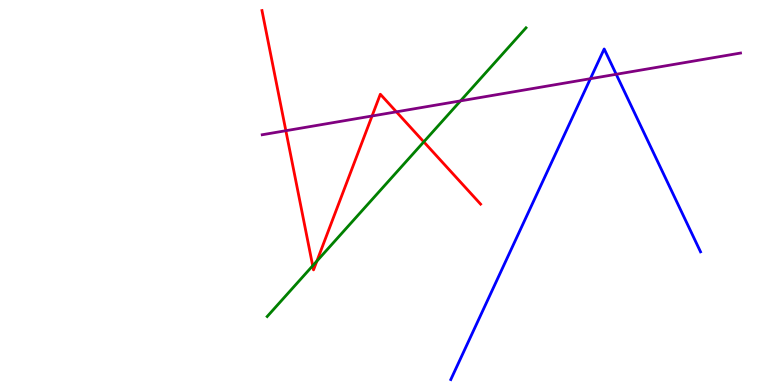[{'lines': ['blue', 'red'], 'intersections': []}, {'lines': ['green', 'red'], 'intersections': [{'x': 4.03, 'y': 3.1}, {'x': 4.09, 'y': 3.22}, {'x': 5.47, 'y': 6.32}]}, {'lines': ['purple', 'red'], 'intersections': [{'x': 3.69, 'y': 6.6}, {'x': 4.8, 'y': 6.99}, {'x': 5.11, 'y': 7.1}]}, {'lines': ['blue', 'green'], 'intersections': []}, {'lines': ['blue', 'purple'], 'intersections': [{'x': 7.62, 'y': 7.96}, {'x': 7.95, 'y': 8.07}]}, {'lines': ['green', 'purple'], 'intersections': [{'x': 5.94, 'y': 7.38}]}]